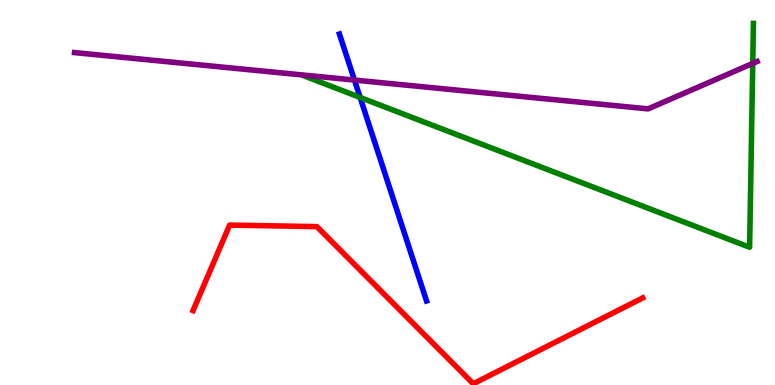[{'lines': ['blue', 'red'], 'intersections': []}, {'lines': ['green', 'red'], 'intersections': []}, {'lines': ['purple', 'red'], 'intersections': []}, {'lines': ['blue', 'green'], 'intersections': [{'x': 4.65, 'y': 7.47}]}, {'lines': ['blue', 'purple'], 'intersections': [{'x': 4.57, 'y': 7.92}]}, {'lines': ['green', 'purple'], 'intersections': [{'x': 9.71, 'y': 8.35}]}]